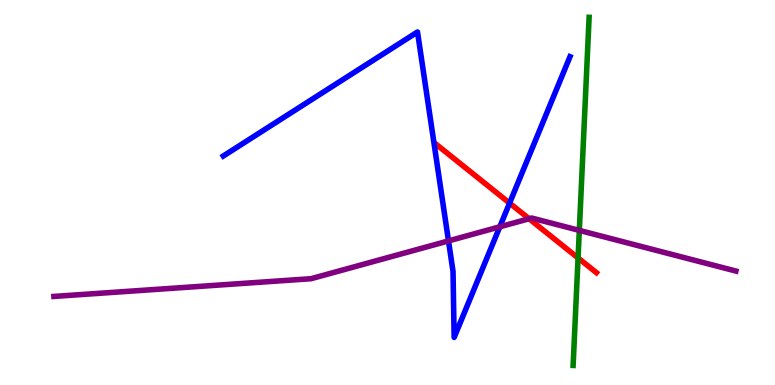[{'lines': ['blue', 'red'], 'intersections': [{'x': 6.58, 'y': 4.72}]}, {'lines': ['green', 'red'], 'intersections': [{'x': 7.46, 'y': 3.3}]}, {'lines': ['purple', 'red'], 'intersections': [{'x': 6.83, 'y': 4.32}]}, {'lines': ['blue', 'green'], 'intersections': []}, {'lines': ['blue', 'purple'], 'intersections': [{'x': 5.79, 'y': 3.74}, {'x': 6.45, 'y': 4.11}]}, {'lines': ['green', 'purple'], 'intersections': [{'x': 7.48, 'y': 4.02}]}]